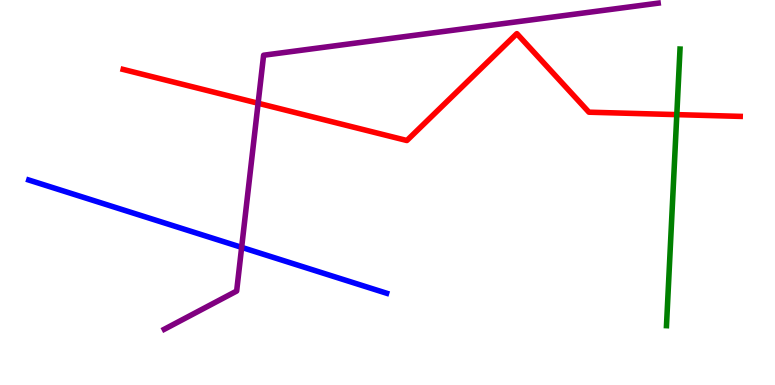[{'lines': ['blue', 'red'], 'intersections': []}, {'lines': ['green', 'red'], 'intersections': [{'x': 8.73, 'y': 7.02}]}, {'lines': ['purple', 'red'], 'intersections': [{'x': 3.33, 'y': 7.32}]}, {'lines': ['blue', 'green'], 'intersections': []}, {'lines': ['blue', 'purple'], 'intersections': [{'x': 3.12, 'y': 3.57}]}, {'lines': ['green', 'purple'], 'intersections': []}]